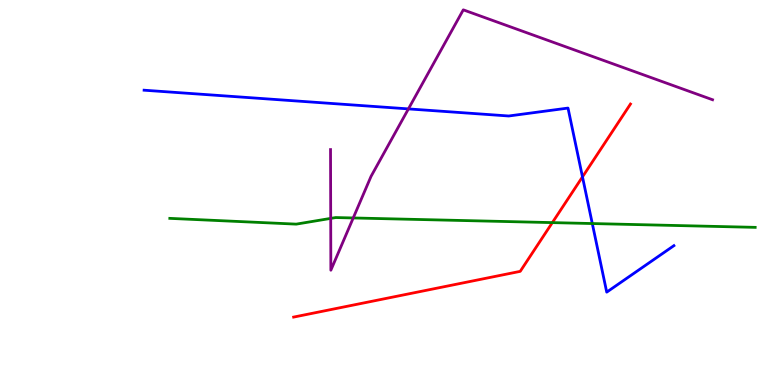[{'lines': ['blue', 'red'], 'intersections': [{'x': 7.52, 'y': 5.41}]}, {'lines': ['green', 'red'], 'intersections': [{'x': 7.13, 'y': 4.22}]}, {'lines': ['purple', 'red'], 'intersections': []}, {'lines': ['blue', 'green'], 'intersections': [{'x': 7.64, 'y': 4.19}]}, {'lines': ['blue', 'purple'], 'intersections': [{'x': 5.27, 'y': 7.17}]}, {'lines': ['green', 'purple'], 'intersections': [{'x': 4.27, 'y': 4.33}, {'x': 4.56, 'y': 4.34}]}]